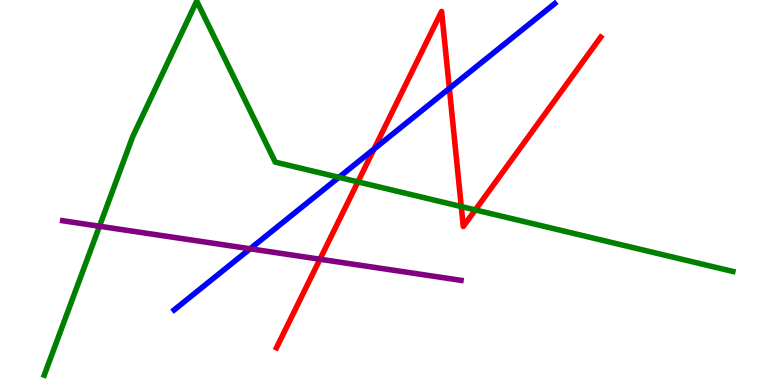[{'lines': ['blue', 'red'], 'intersections': [{'x': 4.83, 'y': 6.13}, {'x': 5.8, 'y': 7.7}]}, {'lines': ['green', 'red'], 'intersections': [{'x': 4.62, 'y': 5.28}, {'x': 5.95, 'y': 4.63}, {'x': 6.13, 'y': 4.55}]}, {'lines': ['purple', 'red'], 'intersections': [{'x': 4.13, 'y': 3.27}]}, {'lines': ['blue', 'green'], 'intersections': [{'x': 4.37, 'y': 5.39}]}, {'lines': ['blue', 'purple'], 'intersections': [{'x': 3.23, 'y': 3.54}]}, {'lines': ['green', 'purple'], 'intersections': [{'x': 1.28, 'y': 4.12}]}]